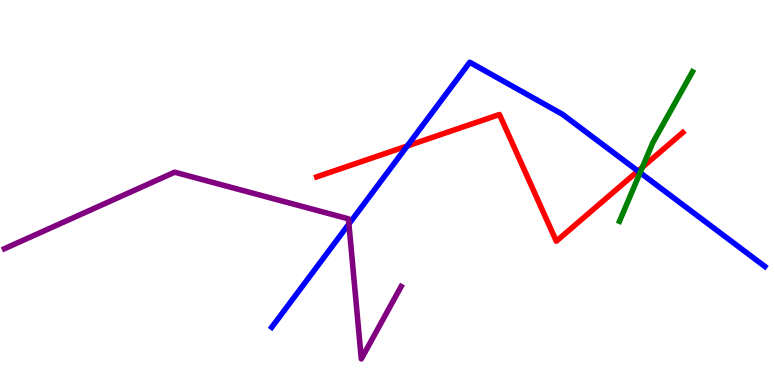[{'lines': ['blue', 'red'], 'intersections': [{'x': 5.25, 'y': 6.21}, {'x': 8.23, 'y': 5.56}]}, {'lines': ['green', 'red'], 'intersections': [{'x': 8.29, 'y': 5.66}]}, {'lines': ['purple', 'red'], 'intersections': []}, {'lines': ['blue', 'green'], 'intersections': [{'x': 8.26, 'y': 5.52}]}, {'lines': ['blue', 'purple'], 'intersections': [{'x': 4.5, 'y': 4.18}]}, {'lines': ['green', 'purple'], 'intersections': []}]